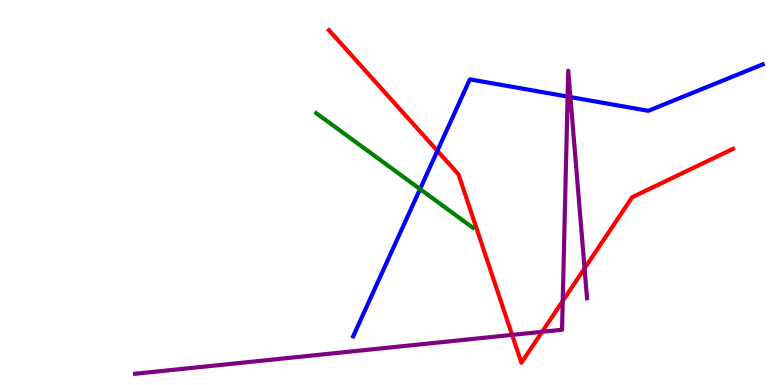[{'lines': ['blue', 'red'], 'intersections': [{'x': 5.64, 'y': 6.08}]}, {'lines': ['green', 'red'], 'intersections': []}, {'lines': ['purple', 'red'], 'intersections': [{'x': 6.61, 'y': 1.3}, {'x': 7.0, 'y': 1.38}, {'x': 7.26, 'y': 2.18}, {'x': 7.54, 'y': 3.03}]}, {'lines': ['blue', 'green'], 'intersections': [{'x': 5.42, 'y': 5.09}]}, {'lines': ['blue', 'purple'], 'intersections': [{'x': 7.32, 'y': 7.49}, {'x': 7.36, 'y': 7.48}]}, {'lines': ['green', 'purple'], 'intersections': []}]